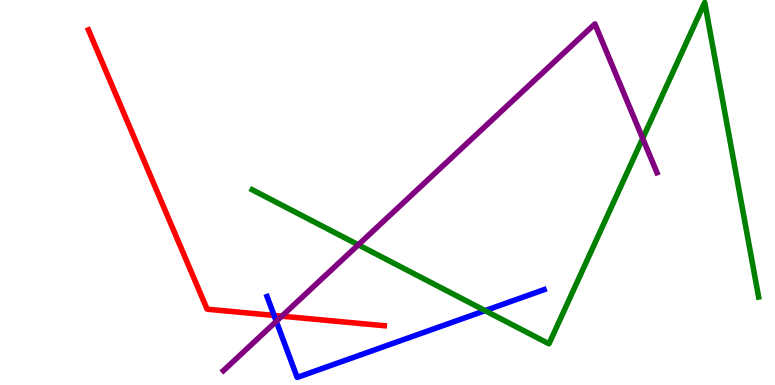[{'lines': ['blue', 'red'], 'intersections': [{'x': 3.54, 'y': 1.81}]}, {'lines': ['green', 'red'], 'intersections': []}, {'lines': ['purple', 'red'], 'intersections': [{'x': 3.64, 'y': 1.79}]}, {'lines': ['blue', 'green'], 'intersections': [{'x': 6.26, 'y': 1.93}]}, {'lines': ['blue', 'purple'], 'intersections': [{'x': 3.57, 'y': 1.65}]}, {'lines': ['green', 'purple'], 'intersections': [{'x': 4.62, 'y': 3.64}, {'x': 8.29, 'y': 6.4}]}]